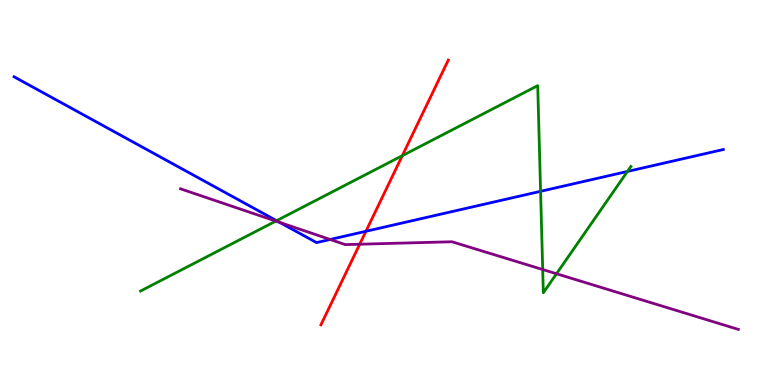[{'lines': ['blue', 'red'], 'intersections': [{'x': 4.72, 'y': 3.99}]}, {'lines': ['green', 'red'], 'intersections': [{'x': 5.19, 'y': 5.96}]}, {'lines': ['purple', 'red'], 'intersections': [{'x': 4.64, 'y': 3.66}]}, {'lines': ['blue', 'green'], 'intersections': [{'x': 3.57, 'y': 4.27}, {'x': 6.98, 'y': 5.03}, {'x': 8.1, 'y': 5.55}]}, {'lines': ['blue', 'purple'], 'intersections': [{'x': 3.61, 'y': 4.22}, {'x': 4.26, 'y': 3.78}]}, {'lines': ['green', 'purple'], 'intersections': [{'x': 3.56, 'y': 4.26}, {'x': 7.0, 'y': 3.0}, {'x': 7.18, 'y': 2.89}]}]